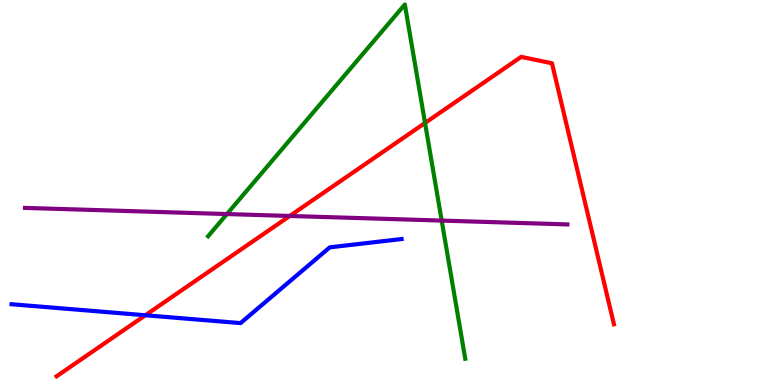[{'lines': ['blue', 'red'], 'intersections': [{'x': 1.88, 'y': 1.81}]}, {'lines': ['green', 'red'], 'intersections': [{'x': 5.48, 'y': 6.81}]}, {'lines': ['purple', 'red'], 'intersections': [{'x': 3.74, 'y': 4.39}]}, {'lines': ['blue', 'green'], 'intersections': []}, {'lines': ['blue', 'purple'], 'intersections': []}, {'lines': ['green', 'purple'], 'intersections': [{'x': 2.93, 'y': 4.44}, {'x': 5.7, 'y': 4.27}]}]